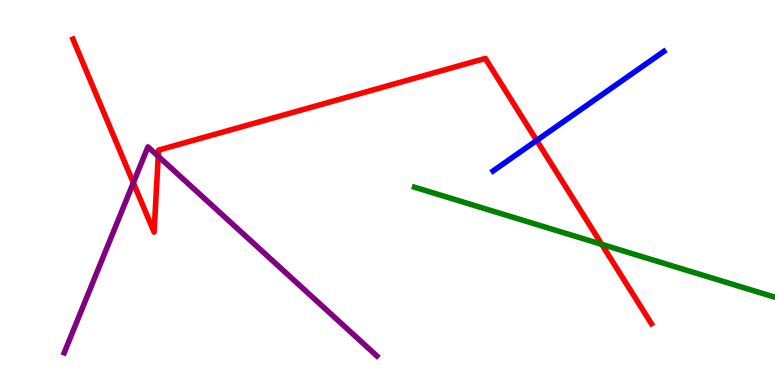[{'lines': ['blue', 'red'], 'intersections': [{'x': 6.92, 'y': 6.35}]}, {'lines': ['green', 'red'], 'intersections': [{'x': 7.76, 'y': 3.65}]}, {'lines': ['purple', 'red'], 'intersections': [{'x': 1.72, 'y': 5.25}, {'x': 2.04, 'y': 5.94}]}, {'lines': ['blue', 'green'], 'intersections': []}, {'lines': ['blue', 'purple'], 'intersections': []}, {'lines': ['green', 'purple'], 'intersections': []}]